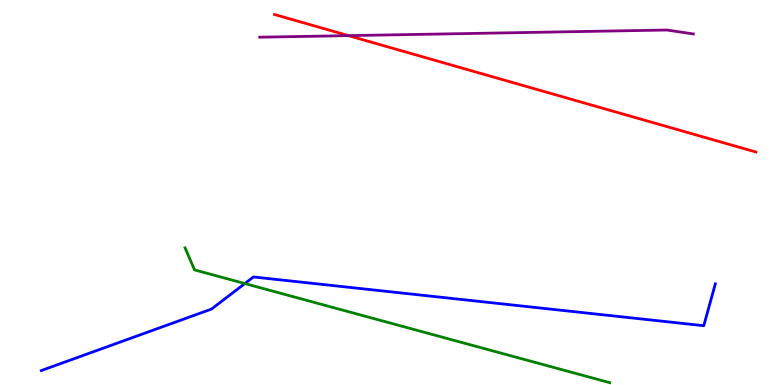[{'lines': ['blue', 'red'], 'intersections': []}, {'lines': ['green', 'red'], 'intersections': []}, {'lines': ['purple', 'red'], 'intersections': [{'x': 4.5, 'y': 9.07}]}, {'lines': ['blue', 'green'], 'intersections': [{'x': 3.16, 'y': 2.64}]}, {'lines': ['blue', 'purple'], 'intersections': []}, {'lines': ['green', 'purple'], 'intersections': []}]